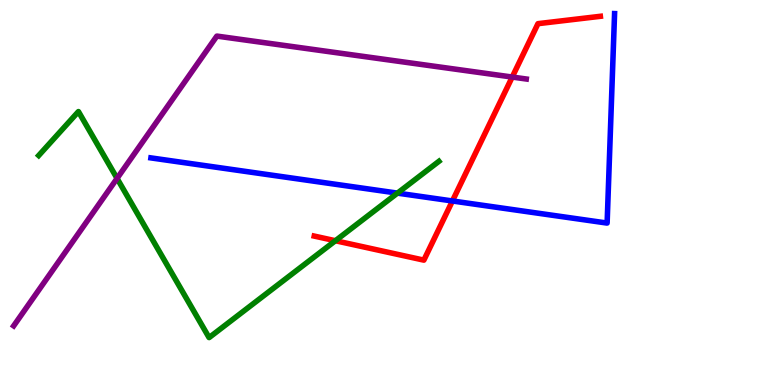[{'lines': ['blue', 'red'], 'intersections': [{'x': 5.84, 'y': 4.78}]}, {'lines': ['green', 'red'], 'intersections': [{'x': 4.33, 'y': 3.75}]}, {'lines': ['purple', 'red'], 'intersections': [{'x': 6.61, 'y': 8.0}]}, {'lines': ['blue', 'green'], 'intersections': [{'x': 5.13, 'y': 4.98}]}, {'lines': ['blue', 'purple'], 'intersections': []}, {'lines': ['green', 'purple'], 'intersections': [{'x': 1.51, 'y': 5.37}]}]